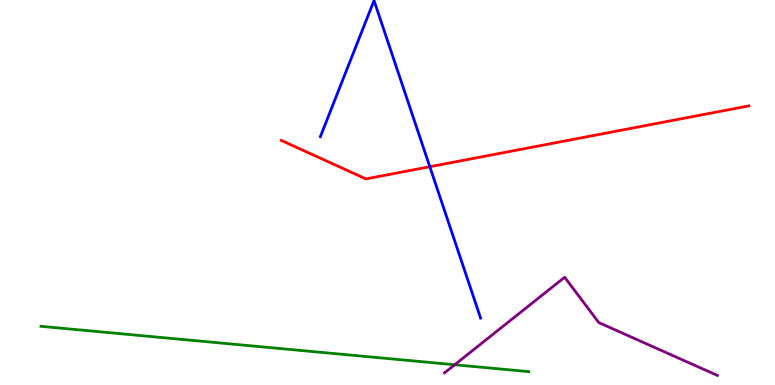[{'lines': ['blue', 'red'], 'intersections': [{'x': 5.55, 'y': 5.67}]}, {'lines': ['green', 'red'], 'intersections': []}, {'lines': ['purple', 'red'], 'intersections': []}, {'lines': ['blue', 'green'], 'intersections': []}, {'lines': ['blue', 'purple'], 'intersections': []}, {'lines': ['green', 'purple'], 'intersections': [{'x': 5.87, 'y': 0.526}]}]